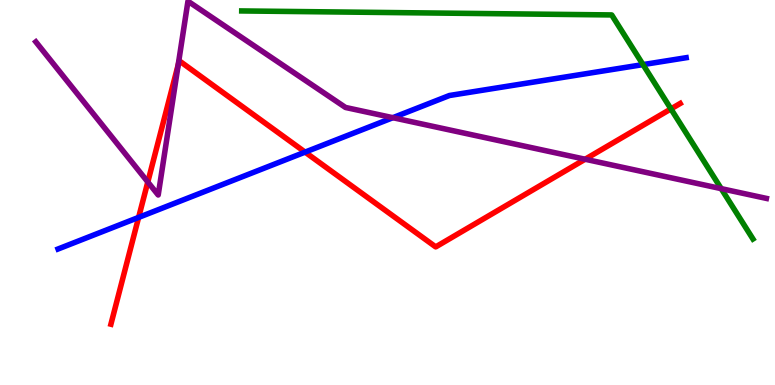[{'lines': ['blue', 'red'], 'intersections': [{'x': 1.79, 'y': 4.35}, {'x': 3.94, 'y': 6.05}]}, {'lines': ['green', 'red'], 'intersections': [{'x': 8.66, 'y': 7.17}]}, {'lines': ['purple', 'red'], 'intersections': [{'x': 1.91, 'y': 5.27}, {'x': 2.3, 'y': 8.32}, {'x': 7.55, 'y': 5.86}]}, {'lines': ['blue', 'green'], 'intersections': [{'x': 8.3, 'y': 8.32}]}, {'lines': ['blue', 'purple'], 'intersections': [{'x': 5.07, 'y': 6.94}]}, {'lines': ['green', 'purple'], 'intersections': [{'x': 9.31, 'y': 5.1}]}]